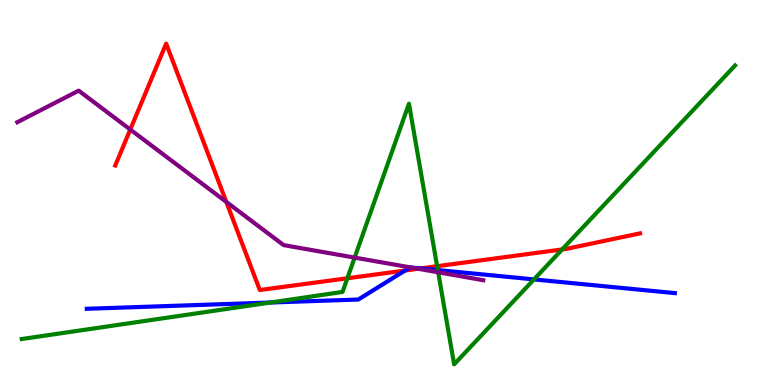[{'lines': ['blue', 'red'], 'intersections': [{'x': 5.23, 'y': 2.97}, {'x': 5.43, 'y': 3.03}]}, {'lines': ['green', 'red'], 'intersections': [{'x': 4.48, 'y': 2.77}, {'x': 5.64, 'y': 3.09}, {'x': 7.25, 'y': 3.52}]}, {'lines': ['purple', 'red'], 'intersections': [{'x': 1.68, 'y': 6.64}, {'x': 2.92, 'y': 4.76}, {'x': 5.4, 'y': 3.02}]}, {'lines': ['blue', 'green'], 'intersections': [{'x': 3.49, 'y': 2.14}, {'x': 5.65, 'y': 2.99}, {'x': 6.89, 'y': 2.74}]}, {'lines': ['blue', 'purple'], 'intersections': [{'x': 5.29, 'y': 3.05}]}, {'lines': ['green', 'purple'], 'intersections': [{'x': 4.58, 'y': 3.31}, {'x': 5.65, 'y': 2.93}]}]